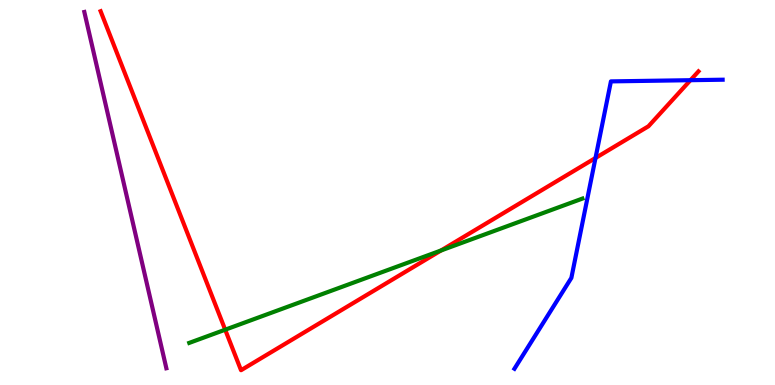[{'lines': ['blue', 'red'], 'intersections': [{'x': 7.68, 'y': 5.9}, {'x': 8.91, 'y': 7.92}]}, {'lines': ['green', 'red'], 'intersections': [{'x': 2.91, 'y': 1.44}, {'x': 5.69, 'y': 3.49}]}, {'lines': ['purple', 'red'], 'intersections': []}, {'lines': ['blue', 'green'], 'intersections': []}, {'lines': ['blue', 'purple'], 'intersections': []}, {'lines': ['green', 'purple'], 'intersections': []}]